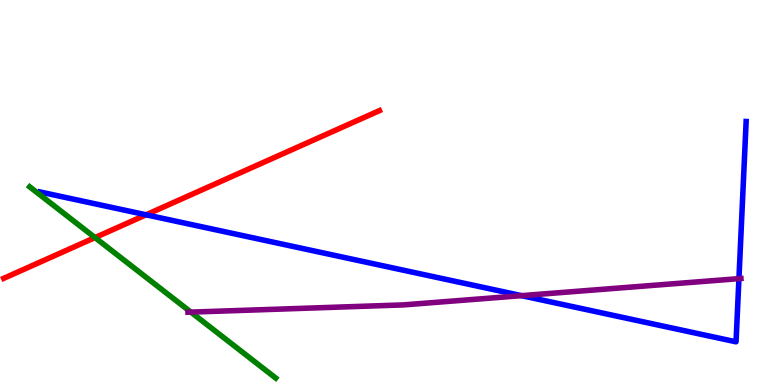[{'lines': ['blue', 'red'], 'intersections': [{'x': 1.88, 'y': 4.42}]}, {'lines': ['green', 'red'], 'intersections': [{'x': 1.23, 'y': 3.83}]}, {'lines': ['purple', 'red'], 'intersections': []}, {'lines': ['blue', 'green'], 'intersections': []}, {'lines': ['blue', 'purple'], 'intersections': [{'x': 6.73, 'y': 2.32}, {'x': 9.53, 'y': 2.76}]}, {'lines': ['green', 'purple'], 'intersections': [{'x': 2.46, 'y': 1.89}]}]